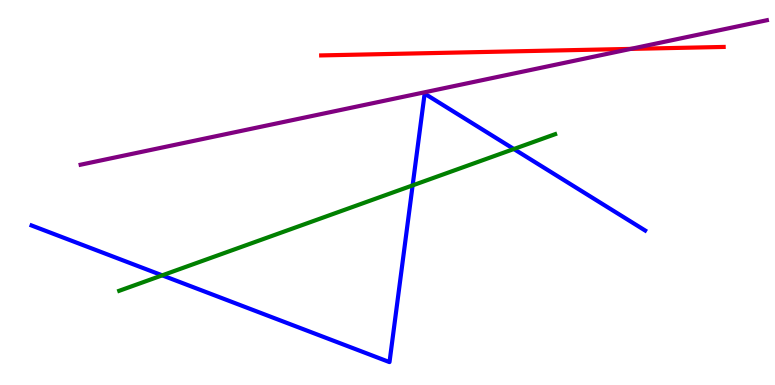[{'lines': ['blue', 'red'], 'intersections': []}, {'lines': ['green', 'red'], 'intersections': []}, {'lines': ['purple', 'red'], 'intersections': [{'x': 8.14, 'y': 8.73}]}, {'lines': ['blue', 'green'], 'intersections': [{'x': 2.09, 'y': 2.85}, {'x': 5.32, 'y': 5.18}, {'x': 6.63, 'y': 6.13}]}, {'lines': ['blue', 'purple'], 'intersections': []}, {'lines': ['green', 'purple'], 'intersections': []}]